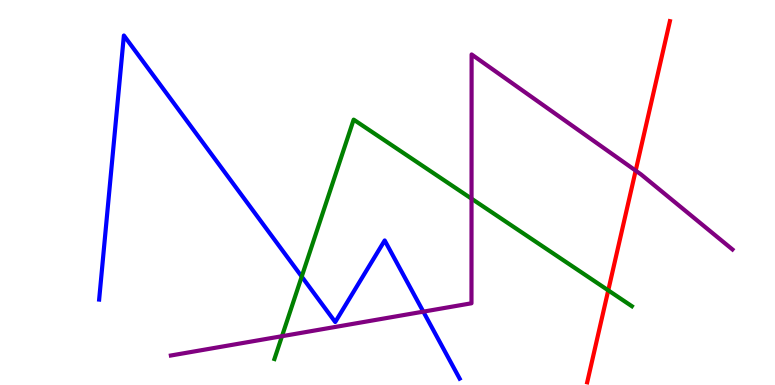[{'lines': ['blue', 'red'], 'intersections': []}, {'lines': ['green', 'red'], 'intersections': [{'x': 7.85, 'y': 2.46}]}, {'lines': ['purple', 'red'], 'intersections': [{'x': 8.2, 'y': 5.57}]}, {'lines': ['blue', 'green'], 'intersections': [{'x': 3.89, 'y': 2.82}]}, {'lines': ['blue', 'purple'], 'intersections': [{'x': 5.46, 'y': 1.91}]}, {'lines': ['green', 'purple'], 'intersections': [{'x': 3.64, 'y': 1.27}, {'x': 6.08, 'y': 4.84}]}]